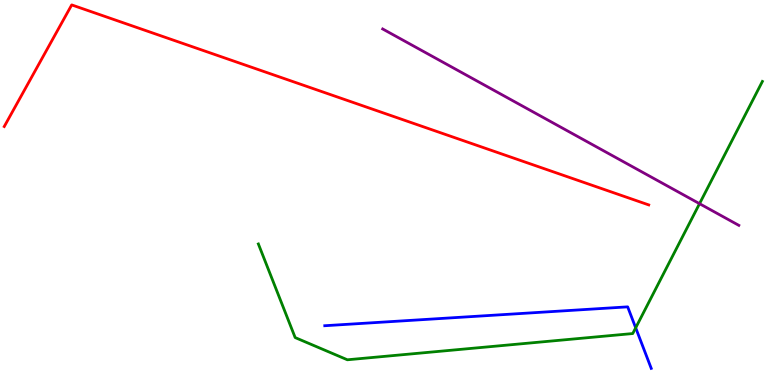[{'lines': ['blue', 'red'], 'intersections': []}, {'lines': ['green', 'red'], 'intersections': []}, {'lines': ['purple', 'red'], 'intersections': []}, {'lines': ['blue', 'green'], 'intersections': [{'x': 8.2, 'y': 1.49}]}, {'lines': ['blue', 'purple'], 'intersections': []}, {'lines': ['green', 'purple'], 'intersections': [{'x': 9.03, 'y': 4.71}]}]